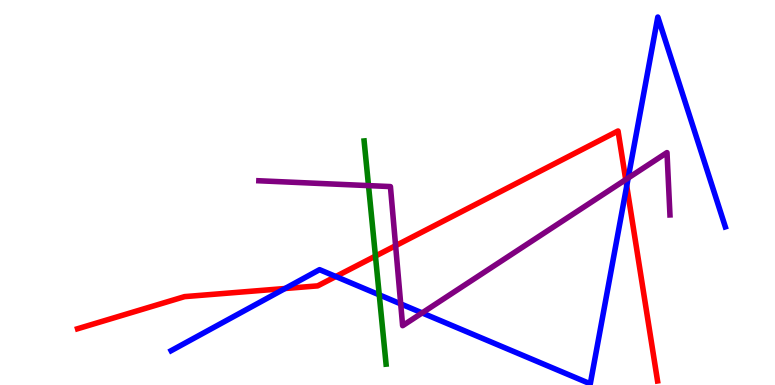[{'lines': ['blue', 'red'], 'intersections': [{'x': 3.68, 'y': 2.51}, {'x': 4.33, 'y': 2.82}, {'x': 8.09, 'y': 5.17}]}, {'lines': ['green', 'red'], 'intersections': [{'x': 4.84, 'y': 3.35}]}, {'lines': ['purple', 'red'], 'intersections': [{'x': 5.1, 'y': 3.62}, {'x': 8.07, 'y': 5.33}]}, {'lines': ['blue', 'green'], 'intersections': [{'x': 4.89, 'y': 2.34}]}, {'lines': ['blue', 'purple'], 'intersections': [{'x': 5.17, 'y': 2.11}, {'x': 5.45, 'y': 1.87}, {'x': 8.11, 'y': 5.38}]}, {'lines': ['green', 'purple'], 'intersections': [{'x': 4.75, 'y': 5.18}]}]